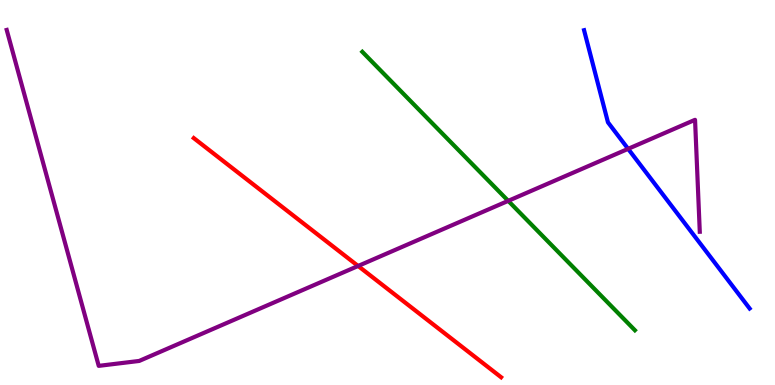[{'lines': ['blue', 'red'], 'intersections': []}, {'lines': ['green', 'red'], 'intersections': []}, {'lines': ['purple', 'red'], 'intersections': [{'x': 4.62, 'y': 3.09}]}, {'lines': ['blue', 'green'], 'intersections': []}, {'lines': ['blue', 'purple'], 'intersections': [{'x': 8.1, 'y': 6.13}]}, {'lines': ['green', 'purple'], 'intersections': [{'x': 6.56, 'y': 4.78}]}]